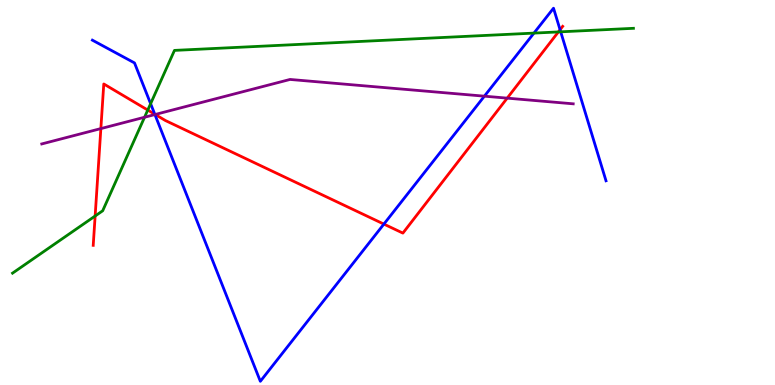[{'lines': ['blue', 'red'], 'intersections': [{'x': 2.0, 'y': 7.03}, {'x': 4.95, 'y': 4.18}, {'x': 7.23, 'y': 9.23}]}, {'lines': ['green', 'red'], 'intersections': [{'x': 1.23, 'y': 4.39}, {'x': 1.91, 'y': 7.14}, {'x': 7.2, 'y': 9.17}]}, {'lines': ['purple', 'red'], 'intersections': [{'x': 1.3, 'y': 6.66}, {'x': 2.0, 'y': 7.03}, {'x': 6.54, 'y': 7.45}]}, {'lines': ['blue', 'green'], 'intersections': [{'x': 1.94, 'y': 7.31}, {'x': 6.89, 'y': 9.14}, {'x': 7.23, 'y': 9.17}]}, {'lines': ['blue', 'purple'], 'intersections': [{'x': 2.0, 'y': 7.02}, {'x': 6.25, 'y': 7.5}]}, {'lines': ['green', 'purple'], 'intersections': [{'x': 1.87, 'y': 6.95}]}]